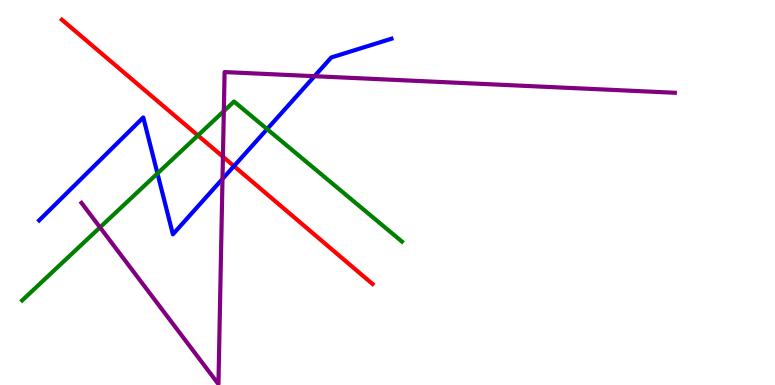[{'lines': ['blue', 'red'], 'intersections': [{'x': 3.02, 'y': 5.69}]}, {'lines': ['green', 'red'], 'intersections': [{'x': 2.55, 'y': 6.48}]}, {'lines': ['purple', 'red'], 'intersections': [{'x': 2.88, 'y': 5.93}]}, {'lines': ['blue', 'green'], 'intersections': [{'x': 2.03, 'y': 5.5}, {'x': 3.45, 'y': 6.65}]}, {'lines': ['blue', 'purple'], 'intersections': [{'x': 2.87, 'y': 5.35}, {'x': 4.06, 'y': 8.02}]}, {'lines': ['green', 'purple'], 'intersections': [{'x': 1.29, 'y': 4.09}, {'x': 2.89, 'y': 7.11}]}]